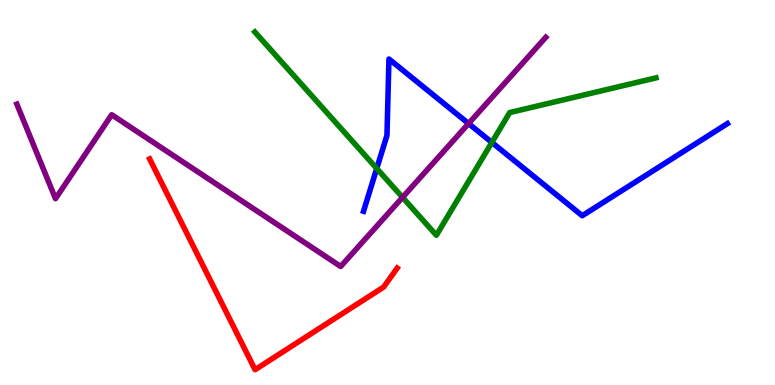[{'lines': ['blue', 'red'], 'intersections': []}, {'lines': ['green', 'red'], 'intersections': []}, {'lines': ['purple', 'red'], 'intersections': []}, {'lines': ['blue', 'green'], 'intersections': [{'x': 4.86, 'y': 5.62}, {'x': 6.35, 'y': 6.3}]}, {'lines': ['blue', 'purple'], 'intersections': [{'x': 6.05, 'y': 6.79}]}, {'lines': ['green', 'purple'], 'intersections': [{'x': 5.19, 'y': 4.87}]}]